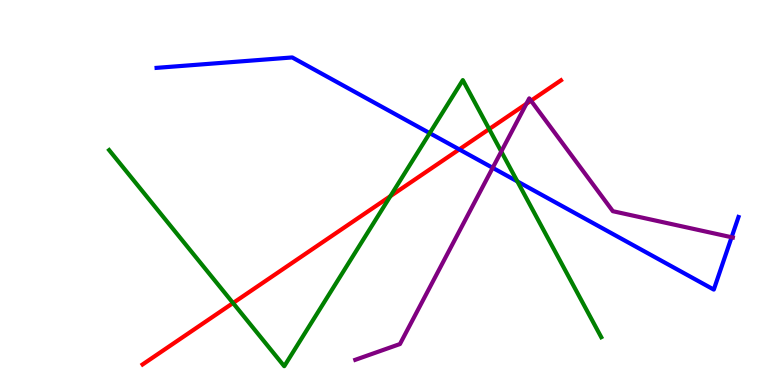[{'lines': ['blue', 'red'], 'intersections': [{'x': 5.93, 'y': 6.12}]}, {'lines': ['green', 'red'], 'intersections': [{'x': 3.01, 'y': 2.13}, {'x': 5.04, 'y': 4.9}, {'x': 6.31, 'y': 6.65}]}, {'lines': ['purple', 'red'], 'intersections': [{'x': 6.79, 'y': 7.3}, {'x': 6.85, 'y': 7.38}]}, {'lines': ['blue', 'green'], 'intersections': [{'x': 5.54, 'y': 6.54}, {'x': 6.68, 'y': 5.29}]}, {'lines': ['blue', 'purple'], 'intersections': [{'x': 6.36, 'y': 5.64}, {'x': 9.44, 'y': 3.84}]}, {'lines': ['green', 'purple'], 'intersections': [{'x': 6.47, 'y': 6.06}]}]